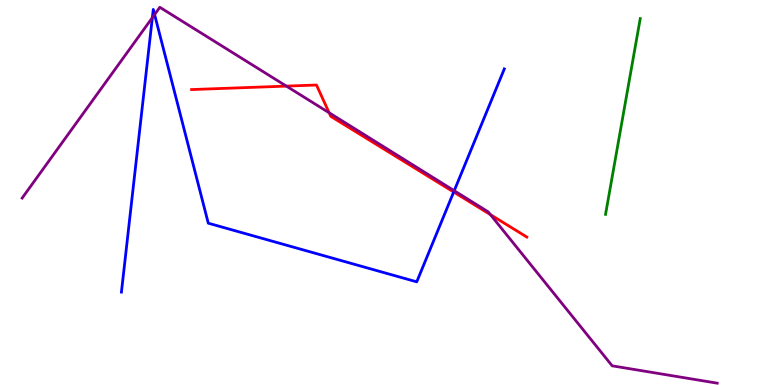[{'lines': ['blue', 'red'], 'intersections': [{'x': 5.85, 'y': 5.01}]}, {'lines': ['green', 'red'], 'intersections': []}, {'lines': ['purple', 'red'], 'intersections': [{'x': 3.69, 'y': 7.76}, {'x': 4.25, 'y': 7.07}, {'x': 6.33, 'y': 4.42}]}, {'lines': ['blue', 'green'], 'intersections': []}, {'lines': ['blue', 'purple'], 'intersections': [{'x': 1.97, 'y': 9.54}, {'x': 1.99, 'y': 9.62}, {'x': 5.86, 'y': 5.05}]}, {'lines': ['green', 'purple'], 'intersections': []}]